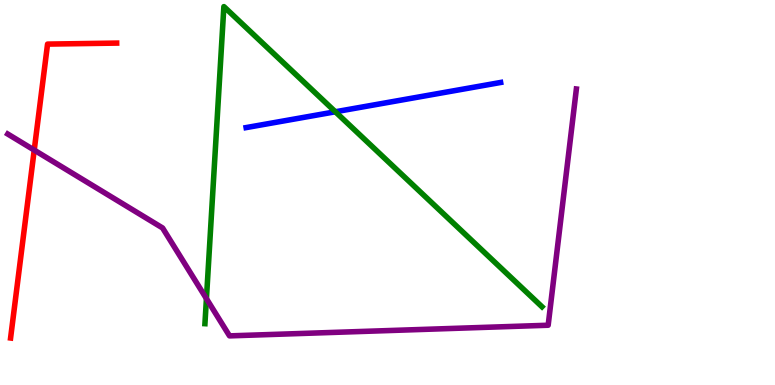[{'lines': ['blue', 'red'], 'intersections': []}, {'lines': ['green', 'red'], 'intersections': []}, {'lines': ['purple', 'red'], 'intersections': [{'x': 0.442, 'y': 6.1}]}, {'lines': ['blue', 'green'], 'intersections': [{'x': 4.33, 'y': 7.1}]}, {'lines': ['blue', 'purple'], 'intersections': []}, {'lines': ['green', 'purple'], 'intersections': [{'x': 2.66, 'y': 2.24}]}]